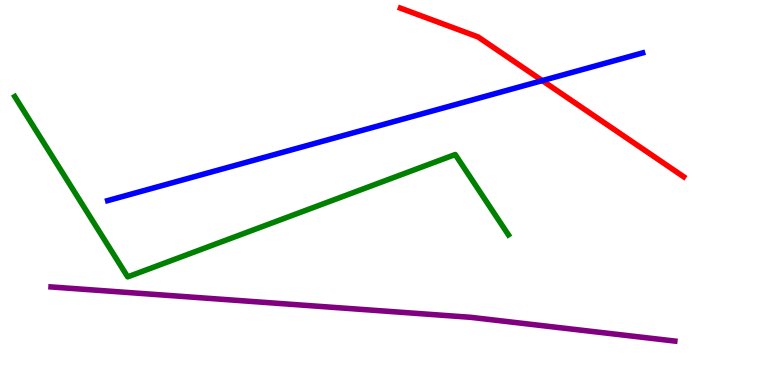[{'lines': ['blue', 'red'], 'intersections': [{'x': 7.0, 'y': 7.91}]}, {'lines': ['green', 'red'], 'intersections': []}, {'lines': ['purple', 'red'], 'intersections': []}, {'lines': ['blue', 'green'], 'intersections': []}, {'lines': ['blue', 'purple'], 'intersections': []}, {'lines': ['green', 'purple'], 'intersections': []}]